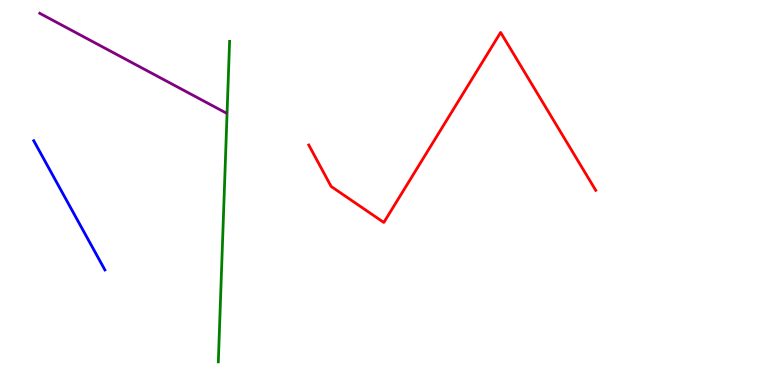[{'lines': ['blue', 'red'], 'intersections': []}, {'lines': ['green', 'red'], 'intersections': []}, {'lines': ['purple', 'red'], 'intersections': []}, {'lines': ['blue', 'green'], 'intersections': []}, {'lines': ['blue', 'purple'], 'intersections': []}, {'lines': ['green', 'purple'], 'intersections': []}]